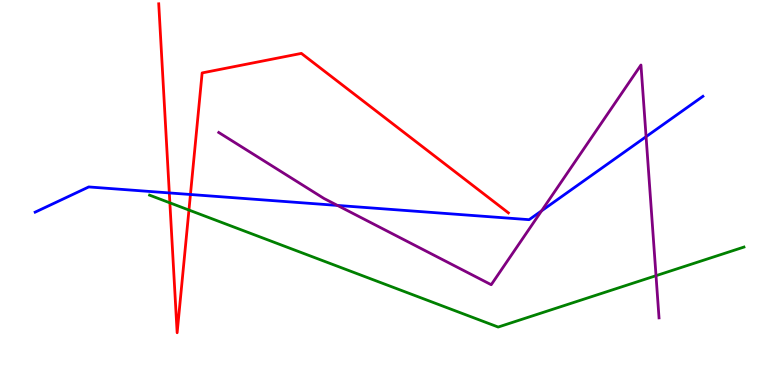[{'lines': ['blue', 'red'], 'intersections': [{'x': 2.18, 'y': 4.99}, {'x': 2.46, 'y': 4.95}]}, {'lines': ['green', 'red'], 'intersections': [{'x': 2.19, 'y': 4.73}, {'x': 2.44, 'y': 4.54}]}, {'lines': ['purple', 'red'], 'intersections': []}, {'lines': ['blue', 'green'], 'intersections': []}, {'lines': ['blue', 'purple'], 'intersections': [{'x': 4.35, 'y': 4.66}, {'x': 6.99, 'y': 4.52}, {'x': 8.34, 'y': 6.45}]}, {'lines': ['green', 'purple'], 'intersections': [{'x': 8.46, 'y': 2.84}]}]